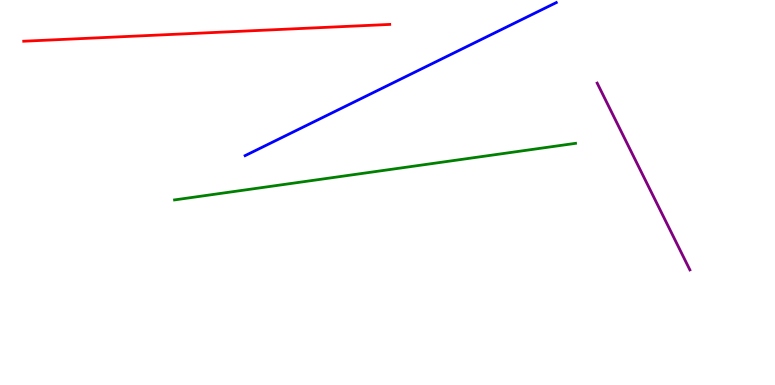[{'lines': ['blue', 'red'], 'intersections': []}, {'lines': ['green', 'red'], 'intersections': []}, {'lines': ['purple', 'red'], 'intersections': []}, {'lines': ['blue', 'green'], 'intersections': []}, {'lines': ['blue', 'purple'], 'intersections': []}, {'lines': ['green', 'purple'], 'intersections': []}]